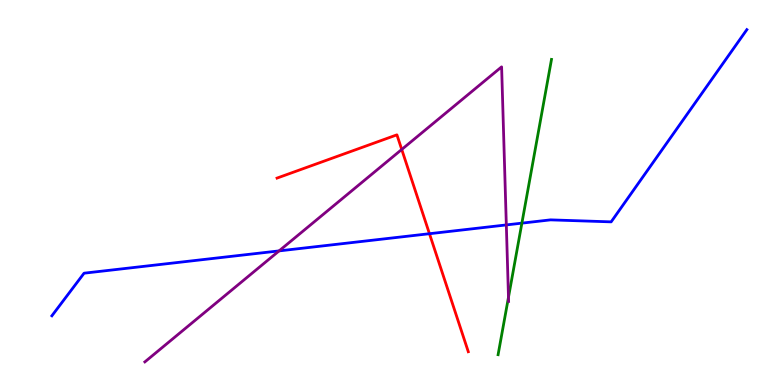[{'lines': ['blue', 'red'], 'intersections': [{'x': 5.54, 'y': 3.93}]}, {'lines': ['green', 'red'], 'intersections': []}, {'lines': ['purple', 'red'], 'intersections': [{'x': 5.18, 'y': 6.12}]}, {'lines': ['blue', 'green'], 'intersections': [{'x': 6.73, 'y': 4.2}]}, {'lines': ['blue', 'purple'], 'intersections': [{'x': 3.6, 'y': 3.48}, {'x': 6.53, 'y': 4.16}]}, {'lines': ['green', 'purple'], 'intersections': [{'x': 6.56, 'y': 2.28}]}]